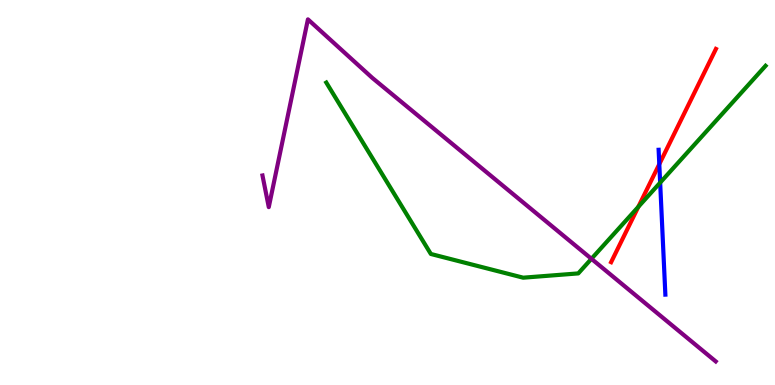[{'lines': ['blue', 'red'], 'intersections': [{'x': 8.51, 'y': 5.74}]}, {'lines': ['green', 'red'], 'intersections': [{'x': 8.24, 'y': 4.63}]}, {'lines': ['purple', 'red'], 'intersections': []}, {'lines': ['blue', 'green'], 'intersections': [{'x': 8.52, 'y': 5.26}]}, {'lines': ['blue', 'purple'], 'intersections': []}, {'lines': ['green', 'purple'], 'intersections': [{'x': 7.63, 'y': 3.28}]}]